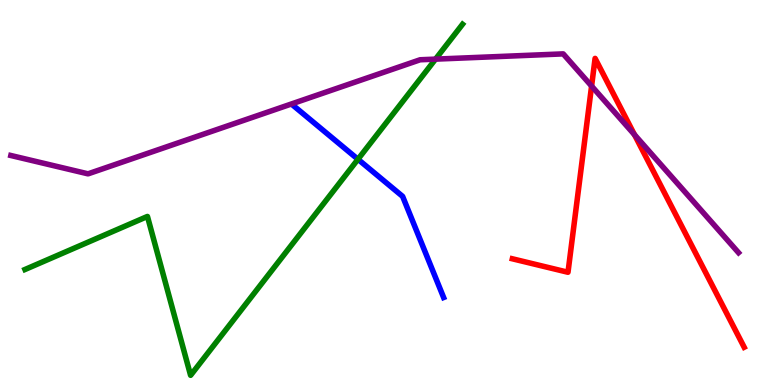[{'lines': ['blue', 'red'], 'intersections': []}, {'lines': ['green', 'red'], 'intersections': []}, {'lines': ['purple', 'red'], 'intersections': [{'x': 7.63, 'y': 7.76}, {'x': 8.19, 'y': 6.5}]}, {'lines': ['blue', 'green'], 'intersections': [{'x': 4.62, 'y': 5.86}]}, {'lines': ['blue', 'purple'], 'intersections': []}, {'lines': ['green', 'purple'], 'intersections': [{'x': 5.62, 'y': 8.46}]}]